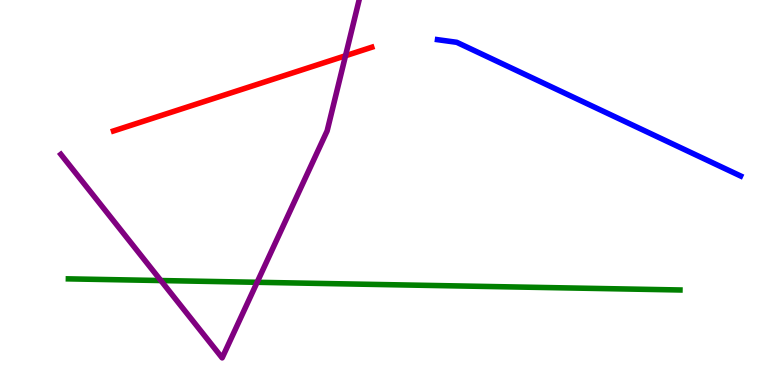[{'lines': ['blue', 'red'], 'intersections': []}, {'lines': ['green', 'red'], 'intersections': []}, {'lines': ['purple', 'red'], 'intersections': [{'x': 4.46, 'y': 8.55}]}, {'lines': ['blue', 'green'], 'intersections': []}, {'lines': ['blue', 'purple'], 'intersections': []}, {'lines': ['green', 'purple'], 'intersections': [{'x': 2.08, 'y': 2.71}, {'x': 3.32, 'y': 2.67}]}]